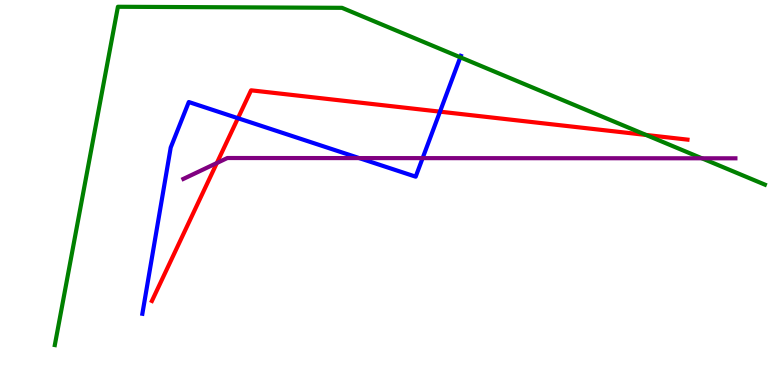[{'lines': ['blue', 'red'], 'intersections': [{'x': 3.07, 'y': 6.93}, {'x': 5.68, 'y': 7.1}]}, {'lines': ['green', 'red'], 'intersections': [{'x': 8.34, 'y': 6.5}]}, {'lines': ['purple', 'red'], 'intersections': [{'x': 2.8, 'y': 5.77}]}, {'lines': ['blue', 'green'], 'intersections': [{'x': 5.94, 'y': 8.51}]}, {'lines': ['blue', 'purple'], 'intersections': [{'x': 4.63, 'y': 5.89}, {'x': 5.45, 'y': 5.89}]}, {'lines': ['green', 'purple'], 'intersections': [{'x': 9.06, 'y': 5.89}]}]